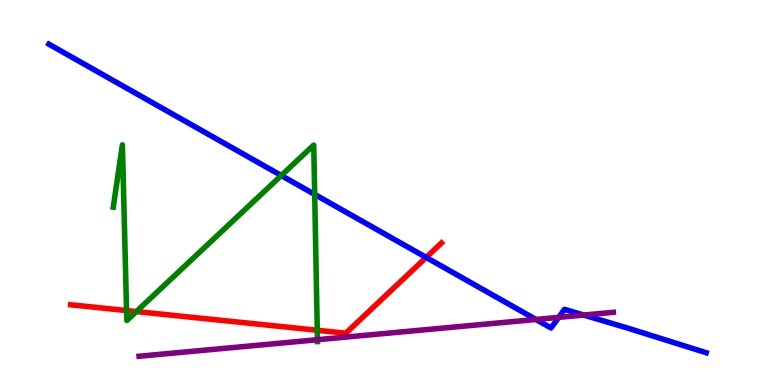[{'lines': ['blue', 'red'], 'intersections': [{'x': 5.5, 'y': 3.31}]}, {'lines': ['green', 'red'], 'intersections': [{'x': 1.63, 'y': 1.93}, {'x': 1.76, 'y': 1.91}, {'x': 4.09, 'y': 1.42}]}, {'lines': ['purple', 'red'], 'intersections': []}, {'lines': ['blue', 'green'], 'intersections': [{'x': 3.63, 'y': 5.44}, {'x': 4.06, 'y': 4.95}]}, {'lines': ['blue', 'purple'], 'intersections': [{'x': 6.92, 'y': 1.7}, {'x': 7.21, 'y': 1.76}, {'x': 7.53, 'y': 1.82}]}, {'lines': ['green', 'purple'], 'intersections': [{'x': 4.1, 'y': 1.18}]}]